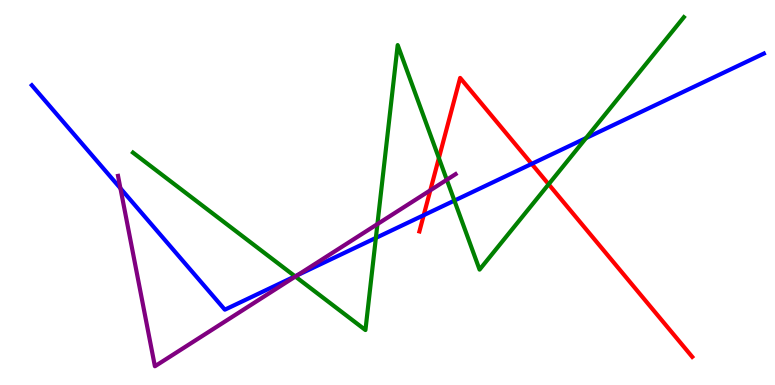[{'lines': ['blue', 'red'], 'intersections': [{'x': 5.47, 'y': 4.41}, {'x': 6.86, 'y': 5.74}]}, {'lines': ['green', 'red'], 'intersections': [{'x': 5.66, 'y': 5.89}, {'x': 7.08, 'y': 5.21}]}, {'lines': ['purple', 'red'], 'intersections': [{'x': 5.55, 'y': 5.06}]}, {'lines': ['blue', 'green'], 'intersections': [{'x': 3.81, 'y': 2.82}, {'x': 4.85, 'y': 3.82}, {'x': 5.86, 'y': 4.79}, {'x': 7.56, 'y': 6.41}]}, {'lines': ['blue', 'purple'], 'intersections': [{'x': 1.55, 'y': 5.11}, {'x': 3.84, 'y': 2.85}]}, {'lines': ['green', 'purple'], 'intersections': [{'x': 3.81, 'y': 2.82}, {'x': 4.87, 'y': 4.18}, {'x': 5.77, 'y': 5.33}]}]